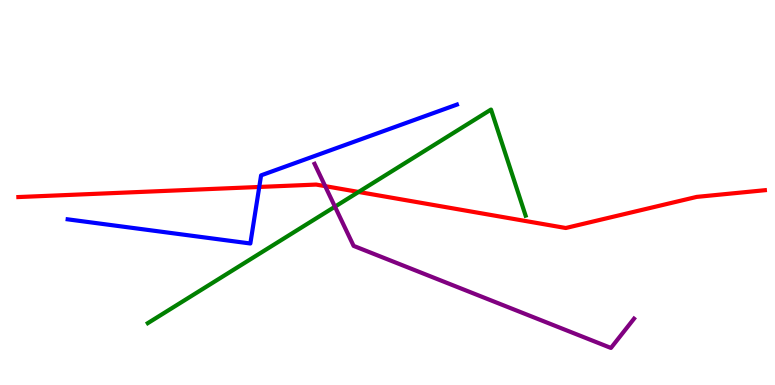[{'lines': ['blue', 'red'], 'intersections': [{'x': 3.35, 'y': 5.14}]}, {'lines': ['green', 'red'], 'intersections': [{'x': 4.63, 'y': 5.01}]}, {'lines': ['purple', 'red'], 'intersections': [{'x': 4.2, 'y': 5.17}]}, {'lines': ['blue', 'green'], 'intersections': []}, {'lines': ['blue', 'purple'], 'intersections': []}, {'lines': ['green', 'purple'], 'intersections': [{'x': 4.32, 'y': 4.63}]}]